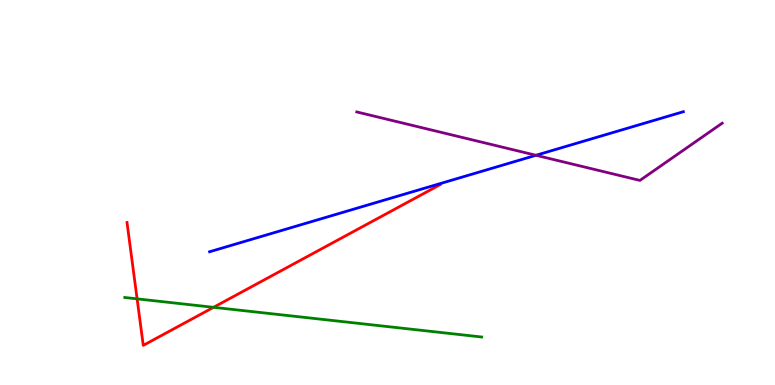[{'lines': ['blue', 'red'], 'intersections': []}, {'lines': ['green', 'red'], 'intersections': [{'x': 1.77, 'y': 2.24}, {'x': 2.76, 'y': 2.02}]}, {'lines': ['purple', 'red'], 'intersections': []}, {'lines': ['blue', 'green'], 'intersections': []}, {'lines': ['blue', 'purple'], 'intersections': [{'x': 6.92, 'y': 5.97}]}, {'lines': ['green', 'purple'], 'intersections': []}]